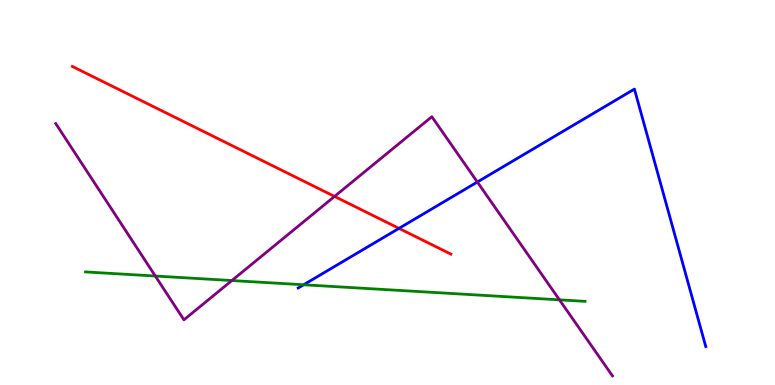[{'lines': ['blue', 'red'], 'intersections': [{'x': 5.15, 'y': 4.07}]}, {'lines': ['green', 'red'], 'intersections': []}, {'lines': ['purple', 'red'], 'intersections': [{'x': 4.32, 'y': 4.9}]}, {'lines': ['blue', 'green'], 'intersections': [{'x': 3.92, 'y': 2.6}]}, {'lines': ['blue', 'purple'], 'intersections': [{'x': 6.16, 'y': 5.27}]}, {'lines': ['green', 'purple'], 'intersections': [{'x': 2.0, 'y': 2.83}, {'x': 2.99, 'y': 2.71}, {'x': 7.22, 'y': 2.21}]}]